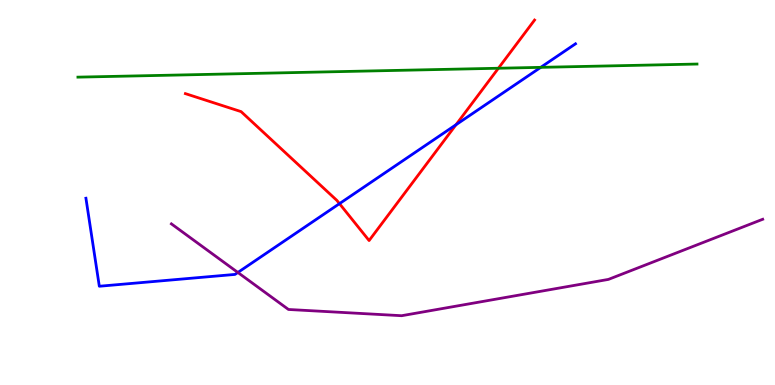[{'lines': ['blue', 'red'], 'intersections': [{'x': 4.38, 'y': 4.71}, {'x': 5.88, 'y': 6.76}]}, {'lines': ['green', 'red'], 'intersections': [{'x': 6.43, 'y': 8.23}]}, {'lines': ['purple', 'red'], 'intersections': []}, {'lines': ['blue', 'green'], 'intersections': [{'x': 6.98, 'y': 8.25}]}, {'lines': ['blue', 'purple'], 'intersections': [{'x': 3.07, 'y': 2.92}]}, {'lines': ['green', 'purple'], 'intersections': []}]